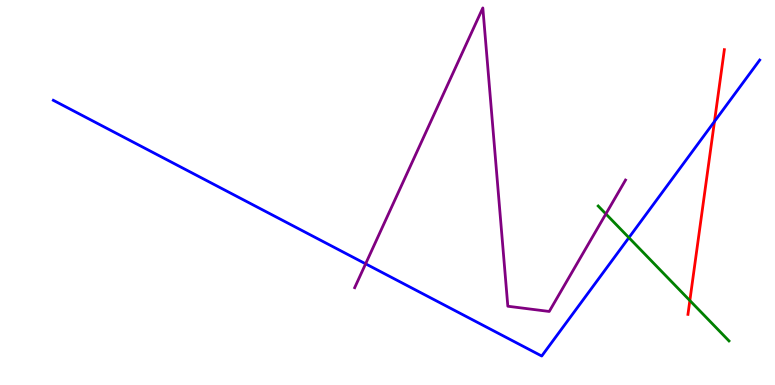[{'lines': ['blue', 'red'], 'intersections': [{'x': 9.22, 'y': 6.84}]}, {'lines': ['green', 'red'], 'intersections': [{'x': 8.9, 'y': 2.19}]}, {'lines': ['purple', 'red'], 'intersections': []}, {'lines': ['blue', 'green'], 'intersections': [{'x': 8.11, 'y': 3.83}]}, {'lines': ['blue', 'purple'], 'intersections': [{'x': 4.72, 'y': 3.15}]}, {'lines': ['green', 'purple'], 'intersections': [{'x': 7.82, 'y': 4.44}]}]